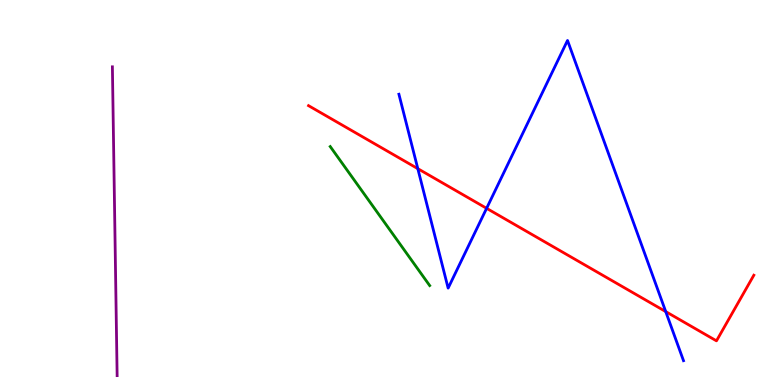[{'lines': ['blue', 'red'], 'intersections': [{'x': 5.39, 'y': 5.62}, {'x': 6.28, 'y': 4.59}, {'x': 8.59, 'y': 1.91}]}, {'lines': ['green', 'red'], 'intersections': []}, {'lines': ['purple', 'red'], 'intersections': []}, {'lines': ['blue', 'green'], 'intersections': []}, {'lines': ['blue', 'purple'], 'intersections': []}, {'lines': ['green', 'purple'], 'intersections': []}]